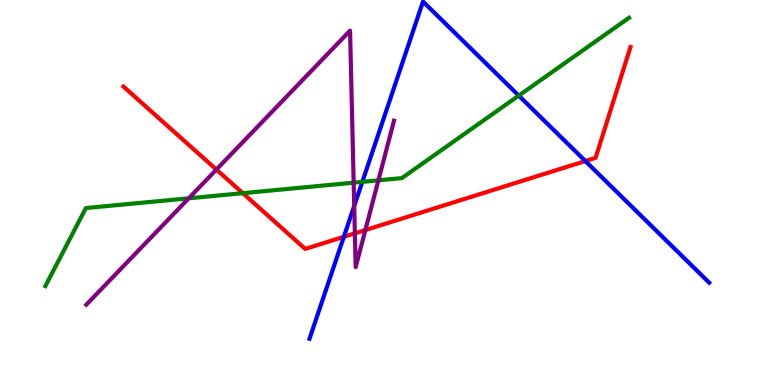[{'lines': ['blue', 'red'], 'intersections': [{'x': 4.44, 'y': 3.85}, {'x': 7.55, 'y': 5.82}]}, {'lines': ['green', 'red'], 'intersections': [{'x': 3.13, 'y': 4.98}]}, {'lines': ['purple', 'red'], 'intersections': [{'x': 2.79, 'y': 5.6}, {'x': 4.58, 'y': 3.94}, {'x': 4.71, 'y': 4.02}]}, {'lines': ['blue', 'green'], 'intersections': [{'x': 4.68, 'y': 5.28}, {'x': 6.69, 'y': 7.52}]}, {'lines': ['blue', 'purple'], 'intersections': [{'x': 4.57, 'y': 4.65}]}, {'lines': ['green', 'purple'], 'intersections': [{'x': 2.43, 'y': 4.85}, {'x': 4.56, 'y': 5.26}, {'x': 4.88, 'y': 5.32}]}]